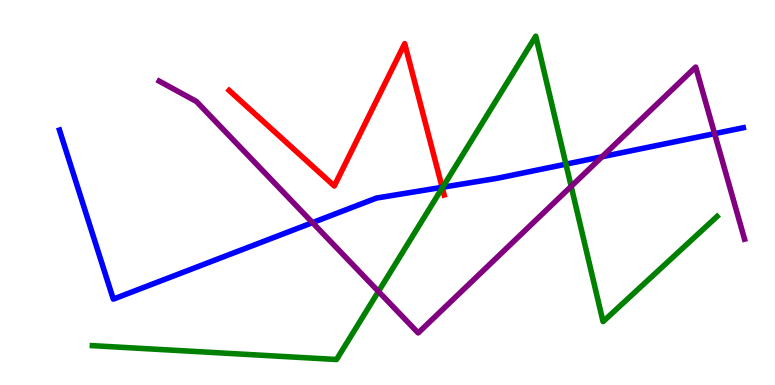[{'lines': ['blue', 'red'], 'intersections': [{'x': 5.71, 'y': 5.13}]}, {'lines': ['green', 'red'], 'intersections': [{'x': 5.71, 'y': 5.12}]}, {'lines': ['purple', 'red'], 'intersections': []}, {'lines': ['blue', 'green'], 'intersections': [{'x': 5.71, 'y': 5.14}, {'x': 7.3, 'y': 5.74}]}, {'lines': ['blue', 'purple'], 'intersections': [{'x': 4.03, 'y': 4.22}, {'x': 7.77, 'y': 5.93}, {'x': 9.22, 'y': 6.53}]}, {'lines': ['green', 'purple'], 'intersections': [{'x': 4.88, 'y': 2.43}, {'x': 7.37, 'y': 5.16}]}]